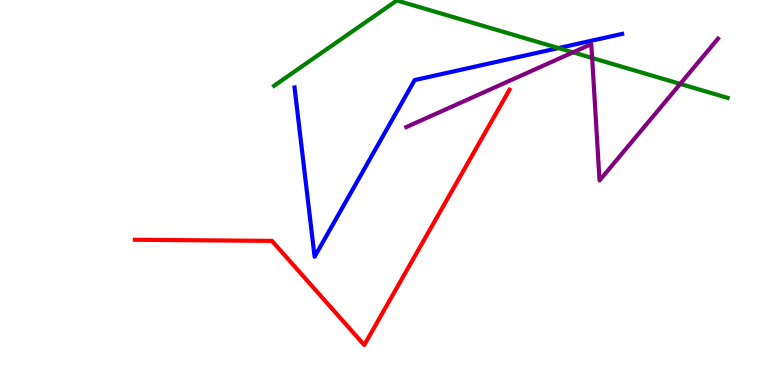[{'lines': ['blue', 'red'], 'intersections': []}, {'lines': ['green', 'red'], 'intersections': []}, {'lines': ['purple', 'red'], 'intersections': []}, {'lines': ['blue', 'green'], 'intersections': [{'x': 7.21, 'y': 8.75}]}, {'lines': ['blue', 'purple'], 'intersections': []}, {'lines': ['green', 'purple'], 'intersections': [{'x': 7.39, 'y': 8.64}, {'x': 7.64, 'y': 8.49}, {'x': 8.78, 'y': 7.82}]}]